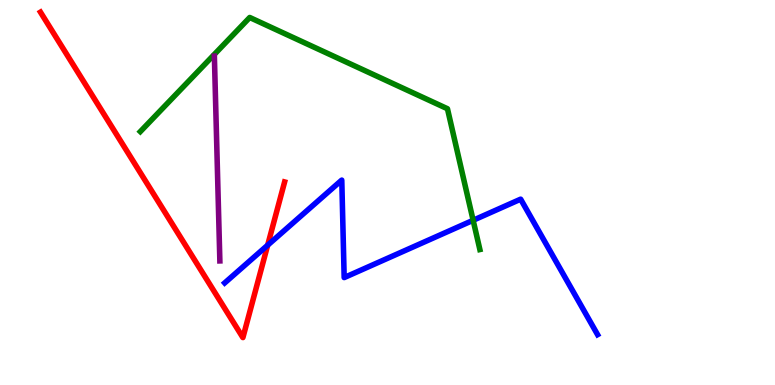[{'lines': ['blue', 'red'], 'intersections': [{'x': 3.45, 'y': 3.63}]}, {'lines': ['green', 'red'], 'intersections': []}, {'lines': ['purple', 'red'], 'intersections': []}, {'lines': ['blue', 'green'], 'intersections': [{'x': 6.1, 'y': 4.28}]}, {'lines': ['blue', 'purple'], 'intersections': []}, {'lines': ['green', 'purple'], 'intersections': []}]